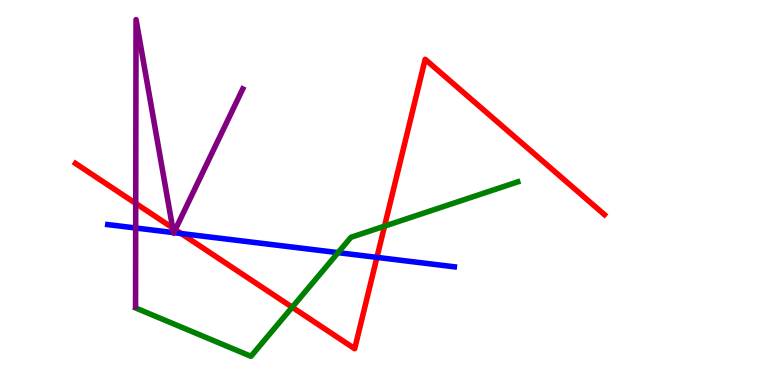[{'lines': ['blue', 'red'], 'intersections': [{'x': 2.34, 'y': 3.93}, {'x': 4.86, 'y': 3.31}]}, {'lines': ['green', 'red'], 'intersections': [{'x': 3.77, 'y': 2.02}, {'x': 4.96, 'y': 4.13}]}, {'lines': ['purple', 'red'], 'intersections': [{'x': 1.75, 'y': 4.72}, {'x': 2.23, 'y': 4.08}, {'x': 2.26, 'y': 4.04}]}, {'lines': ['blue', 'green'], 'intersections': [{'x': 4.36, 'y': 3.44}]}, {'lines': ['blue', 'purple'], 'intersections': [{'x': 1.75, 'y': 4.08}, {'x': 2.24, 'y': 3.96}, {'x': 2.24, 'y': 3.96}]}, {'lines': ['green', 'purple'], 'intersections': []}]